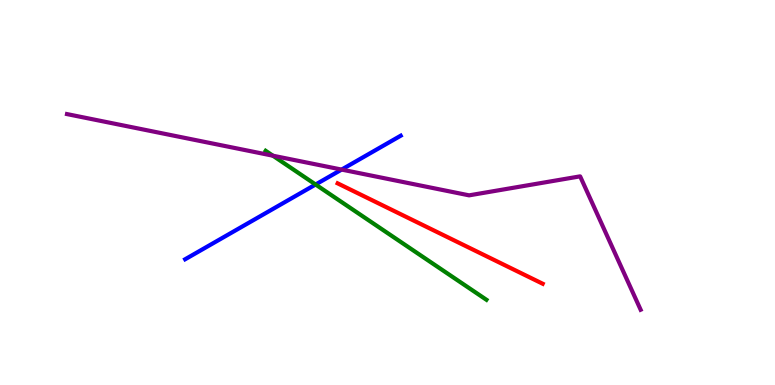[{'lines': ['blue', 'red'], 'intersections': []}, {'lines': ['green', 'red'], 'intersections': []}, {'lines': ['purple', 'red'], 'intersections': []}, {'lines': ['blue', 'green'], 'intersections': [{'x': 4.07, 'y': 5.21}]}, {'lines': ['blue', 'purple'], 'intersections': [{'x': 4.41, 'y': 5.6}]}, {'lines': ['green', 'purple'], 'intersections': [{'x': 3.52, 'y': 5.96}]}]